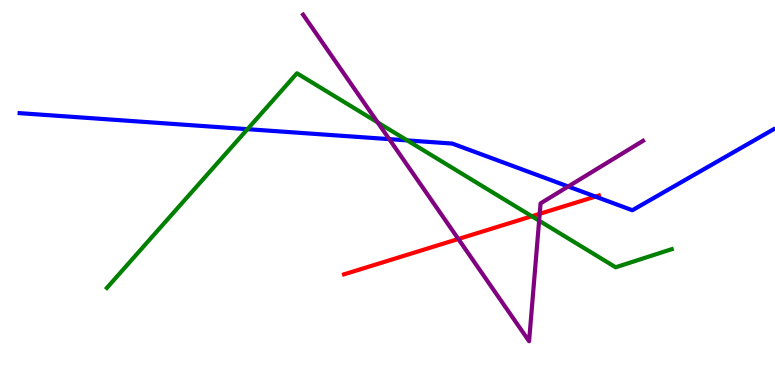[{'lines': ['blue', 'red'], 'intersections': [{'x': 7.68, 'y': 4.89}]}, {'lines': ['green', 'red'], 'intersections': [{'x': 6.86, 'y': 4.38}]}, {'lines': ['purple', 'red'], 'intersections': [{'x': 5.91, 'y': 3.79}, {'x': 6.96, 'y': 4.45}]}, {'lines': ['blue', 'green'], 'intersections': [{'x': 3.19, 'y': 6.65}, {'x': 5.25, 'y': 6.35}]}, {'lines': ['blue', 'purple'], 'intersections': [{'x': 5.02, 'y': 6.39}, {'x': 7.33, 'y': 5.16}]}, {'lines': ['green', 'purple'], 'intersections': [{'x': 4.87, 'y': 6.82}, {'x': 6.96, 'y': 4.27}]}]